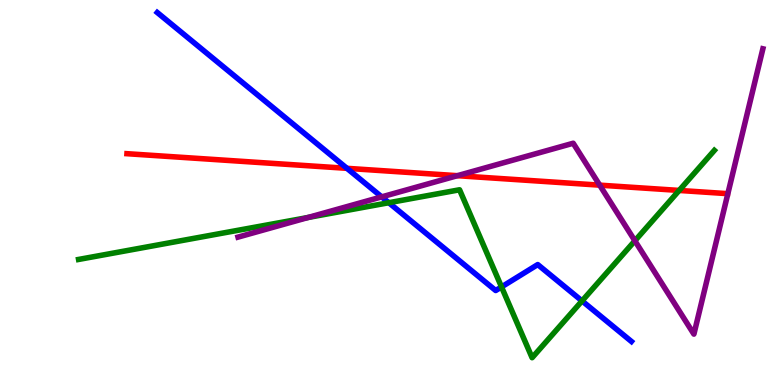[{'lines': ['blue', 'red'], 'intersections': [{'x': 4.48, 'y': 5.63}]}, {'lines': ['green', 'red'], 'intersections': [{'x': 8.76, 'y': 5.05}]}, {'lines': ['purple', 'red'], 'intersections': [{'x': 5.9, 'y': 5.44}, {'x': 7.74, 'y': 5.19}]}, {'lines': ['blue', 'green'], 'intersections': [{'x': 5.02, 'y': 4.73}, {'x': 6.47, 'y': 2.55}, {'x': 7.51, 'y': 2.18}]}, {'lines': ['blue', 'purple'], 'intersections': [{'x': 4.93, 'y': 4.89}]}, {'lines': ['green', 'purple'], 'intersections': [{'x': 3.98, 'y': 4.35}, {'x': 8.19, 'y': 3.75}]}]